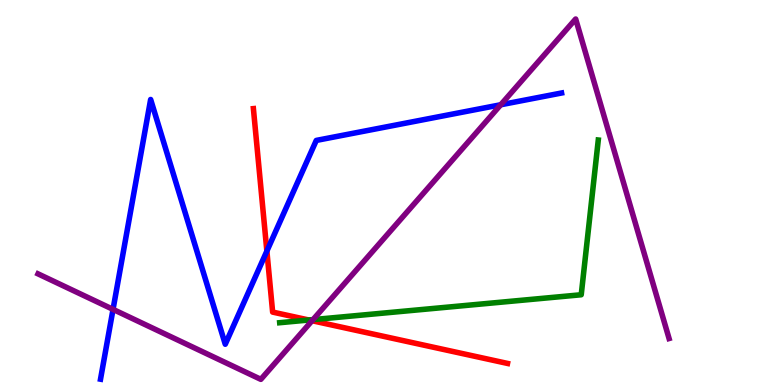[{'lines': ['blue', 'red'], 'intersections': [{'x': 3.44, 'y': 3.48}]}, {'lines': ['green', 'red'], 'intersections': [{'x': 3.99, 'y': 1.69}]}, {'lines': ['purple', 'red'], 'intersections': [{'x': 4.03, 'y': 1.67}]}, {'lines': ['blue', 'green'], 'intersections': []}, {'lines': ['blue', 'purple'], 'intersections': [{'x': 1.46, 'y': 1.96}, {'x': 6.46, 'y': 7.28}]}, {'lines': ['green', 'purple'], 'intersections': [{'x': 4.04, 'y': 1.7}]}]